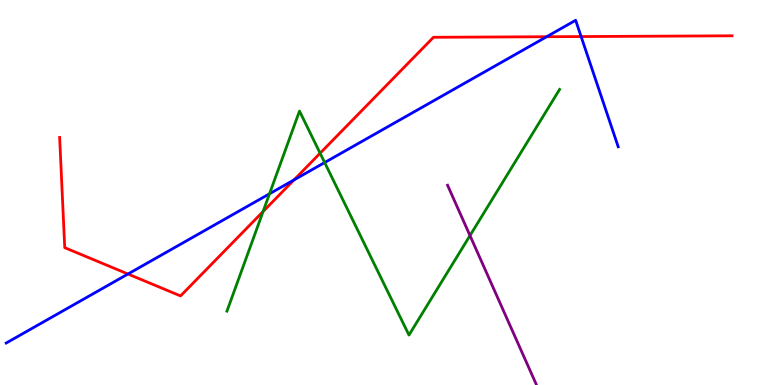[{'lines': ['blue', 'red'], 'intersections': [{'x': 1.65, 'y': 2.88}, {'x': 3.79, 'y': 5.33}, {'x': 7.05, 'y': 9.05}, {'x': 7.5, 'y': 9.05}]}, {'lines': ['green', 'red'], 'intersections': [{'x': 3.39, 'y': 4.51}, {'x': 4.13, 'y': 6.02}]}, {'lines': ['purple', 'red'], 'intersections': []}, {'lines': ['blue', 'green'], 'intersections': [{'x': 3.48, 'y': 4.97}, {'x': 4.19, 'y': 5.78}]}, {'lines': ['blue', 'purple'], 'intersections': []}, {'lines': ['green', 'purple'], 'intersections': [{'x': 6.06, 'y': 3.88}]}]